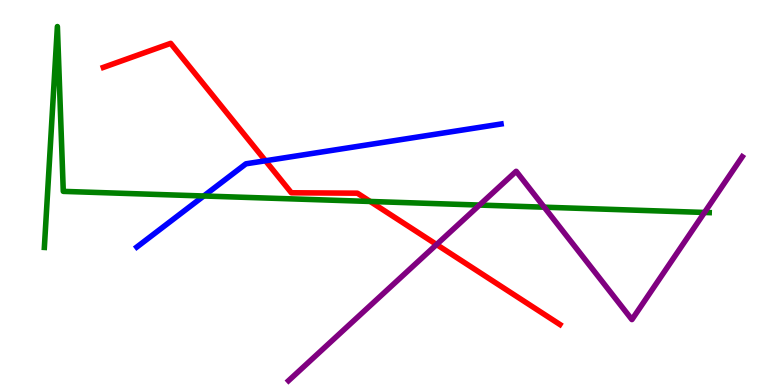[{'lines': ['blue', 'red'], 'intersections': [{'x': 3.43, 'y': 5.82}]}, {'lines': ['green', 'red'], 'intersections': [{'x': 4.78, 'y': 4.77}]}, {'lines': ['purple', 'red'], 'intersections': [{'x': 5.63, 'y': 3.65}]}, {'lines': ['blue', 'green'], 'intersections': [{'x': 2.63, 'y': 4.91}]}, {'lines': ['blue', 'purple'], 'intersections': []}, {'lines': ['green', 'purple'], 'intersections': [{'x': 6.19, 'y': 4.67}, {'x': 7.02, 'y': 4.62}, {'x': 9.09, 'y': 4.48}]}]